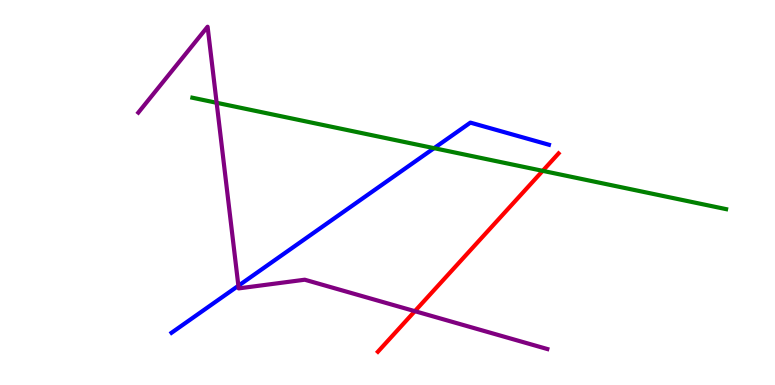[{'lines': ['blue', 'red'], 'intersections': []}, {'lines': ['green', 'red'], 'intersections': [{'x': 7.0, 'y': 5.56}]}, {'lines': ['purple', 'red'], 'intersections': [{'x': 5.35, 'y': 1.92}]}, {'lines': ['blue', 'green'], 'intersections': [{'x': 5.6, 'y': 6.15}]}, {'lines': ['blue', 'purple'], 'intersections': [{'x': 3.08, 'y': 2.58}]}, {'lines': ['green', 'purple'], 'intersections': [{'x': 2.8, 'y': 7.33}]}]